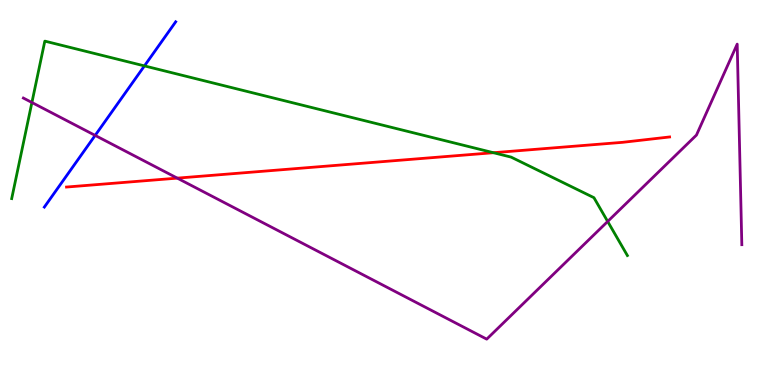[{'lines': ['blue', 'red'], 'intersections': []}, {'lines': ['green', 'red'], 'intersections': [{'x': 6.37, 'y': 6.03}]}, {'lines': ['purple', 'red'], 'intersections': [{'x': 2.29, 'y': 5.37}]}, {'lines': ['blue', 'green'], 'intersections': [{'x': 1.86, 'y': 8.29}]}, {'lines': ['blue', 'purple'], 'intersections': [{'x': 1.23, 'y': 6.48}]}, {'lines': ['green', 'purple'], 'intersections': [{'x': 0.412, 'y': 7.34}, {'x': 7.84, 'y': 4.25}]}]